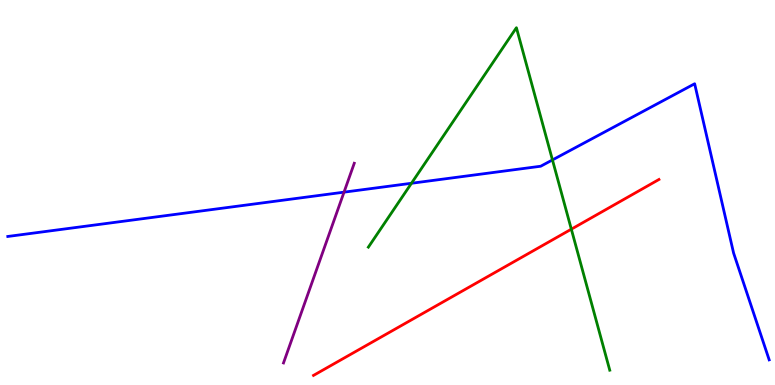[{'lines': ['blue', 'red'], 'intersections': []}, {'lines': ['green', 'red'], 'intersections': [{'x': 7.37, 'y': 4.05}]}, {'lines': ['purple', 'red'], 'intersections': []}, {'lines': ['blue', 'green'], 'intersections': [{'x': 5.31, 'y': 5.24}, {'x': 7.13, 'y': 5.85}]}, {'lines': ['blue', 'purple'], 'intersections': [{'x': 4.44, 'y': 5.01}]}, {'lines': ['green', 'purple'], 'intersections': []}]